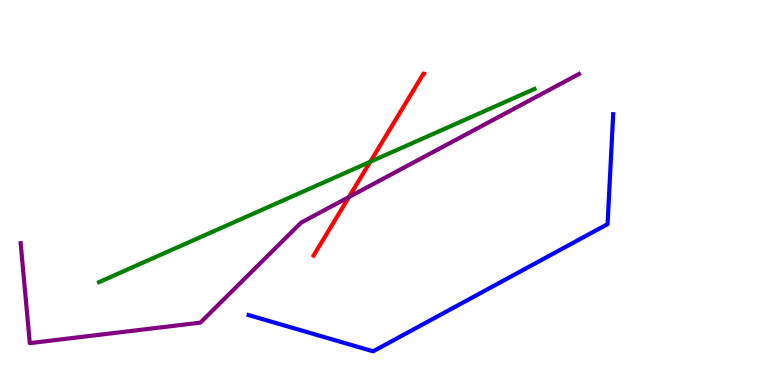[{'lines': ['blue', 'red'], 'intersections': []}, {'lines': ['green', 'red'], 'intersections': [{'x': 4.78, 'y': 5.8}]}, {'lines': ['purple', 'red'], 'intersections': [{'x': 4.5, 'y': 4.88}]}, {'lines': ['blue', 'green'], 'intersections': []}, {'lines': ['blue', 'purple'], 'intersections': []}, {'lines': ['green', 'purple'], 'intersections': []}]